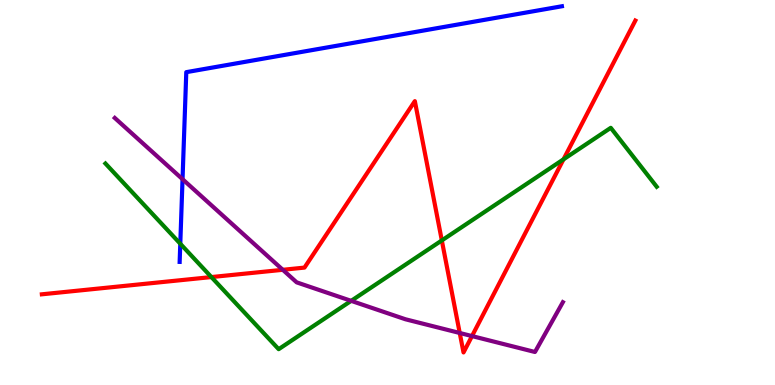[{'lines': ['blue', 'red'], 'intersections': []}, {'lines': ['green', 'red'], 'intersections': [{'x': 2.73, 'y': 2.8}, {'x': 5.7, 'y': 3.75}, {'x': 7.27, 'y': 5.86}]}, {'lines': ['purple', 'red'], 'intersections': [{'x': 3.65, 'y': 2.99}, {'x': 5.93, 'y': 1.35}, {'x': 6.09, 'y': 1.27}]}, {'lines': ['blue', 'green'], 'intersections': [{'x': 2.33, 'y': 3.67}]}, {'lines': ['blue', 'purple'], 'intersections': [{'x': 2.36, 'y': 5.35}]}, {'lines': ['green', 'purple'], 'intersections': [{'x': 4.53, 'y': 2.19}]}]